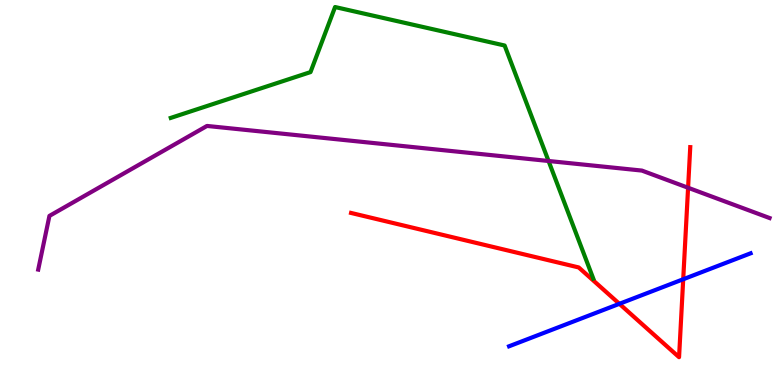[{'lines': ['blue', 'red'], 'intersections': [{'x': 7.99, 'y': 2.11}, {'x': 8.82, 'y': 2.75}]}, {'lines': ['green', 'red'], 'intersections': []}, {'lines': ['purple', 'red'], 'intersections': [{'x': 8.88, 'y': 5.12}]}, {'lines': ['blue', 'green'], 'intersections': []}, {'lines': ['blue', 'purple'], 'intersections': []}, {'lines': ['green', 'purple'], 'intersections': [{'x': 7.08, 'y': 5.82}]}]